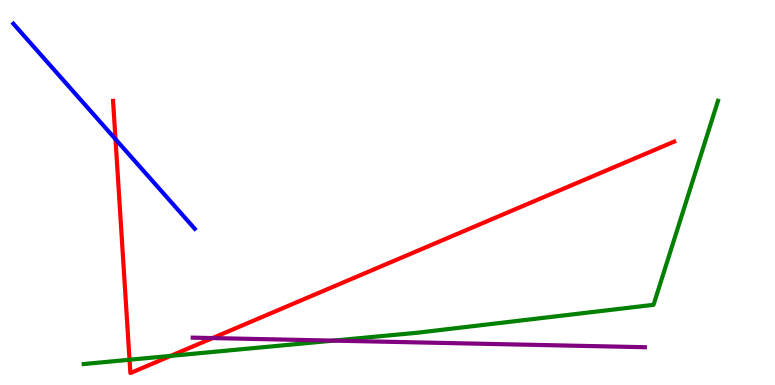[{'lines': ['blue', 'red'], 'intersections': [{'x': 1.49, 'y': 6.39}]}, {'lines': ['green', 'red'], 'intersections': [{'x': 1.67, 'y': 0.656}, {'x': 2.2, 'y': 0.756}]}, {'lines': ['purple', 'red'], 'intersections': [{'x': 2.74, 'y': 1.22}]}, {'lines': ['blue', 'green'], 'intersections': []}, {'lines': ['blue', 'purple'], 'intersections': []}, {'lines': ['green', 'purple'], 'intersections': [{'x': 4.3, 'y': 1.15}]}]